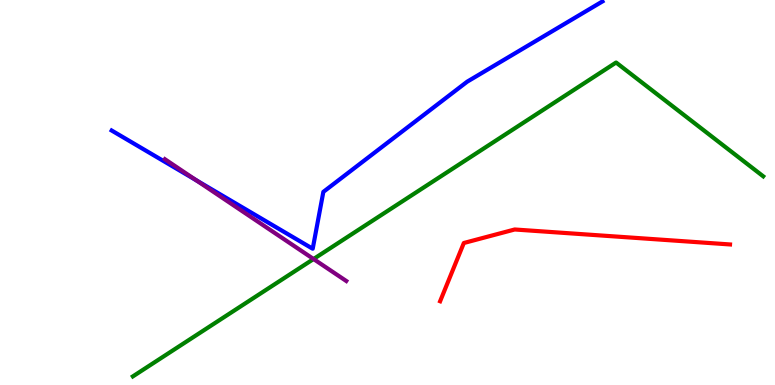[{'lines': ['blue', 'red'], 'intersections': []}, {'lines': ['green', 'red'], 'intersections': []}, {'lines': ['purple', 'red'], 'intersections': []}, {'lines': ['blue', 'green'], 'intersections': []}, {'lines': ['blue', 'purple'], 'intersections': [{'x': 2.53, 'y': 5.32}]}, {'lines': ['green', 'purple'], 'intersections': [{'x': 4.05, 'y': 3.27}]}]